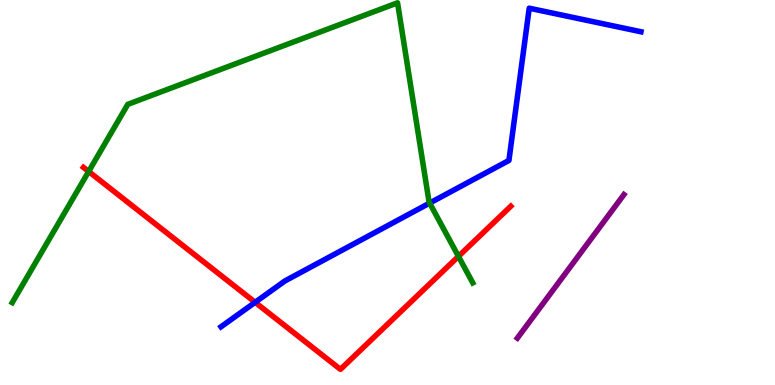[{'lines': ['blue', 'red'], 'intersections': [{'x': 3.29, 'y': 2.15}]}, {'lines': ['green', 'red'], 'intersections': [{'x': 1.14, 'y': 5.55}, {'x': 5.92, 'y': 3.34}]}, {'lines': ['purple', 'red'], 'intersections': []}, {'lines': ['blue', 'green'], 'intersections': [{'x': 5.54, 'y': 4.73}]}, {'lines': ['blue', 'purple'], 'intersections': []}, {'lines': ['green', 'purple'], 'intersections': []}]